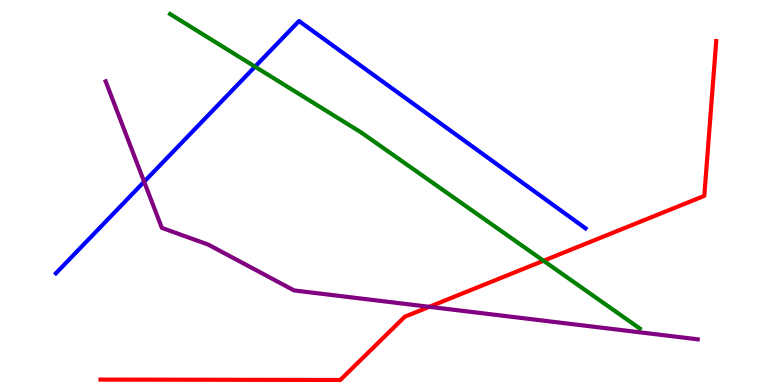[{'lines': ['blue', 'red'], 'intersections': []}, {'lines': ['green', 'red'], 'intersections': [{'x': 7.01, 'y': 3.23}]}, {'lines': ['purple', 'red'], 'intersections': [{'x': 5.54, 'y': 2.03}]}, {'lines': ['blue', 'green'], 'intersections': [{'x': 3.29, 'y': 8.27}]}, {'lines': ['blue', 'purple'], 'intersections': [{'x': 1.86, 'y': 5.28}]}, {'lines': ['green', 'purple'], 'intersections': []}]